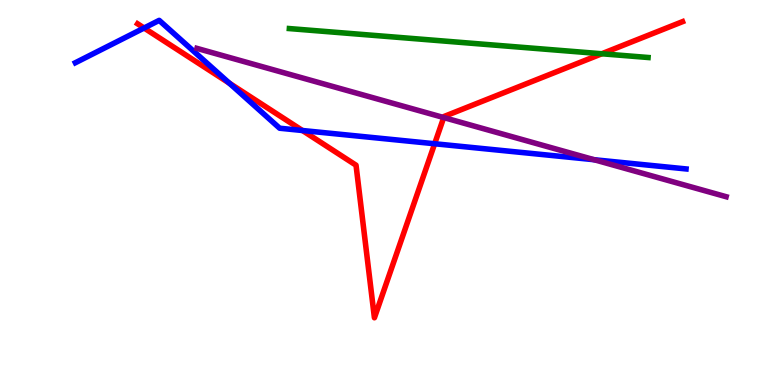[{'lines': ['blue', 'red'], 'intersections': [{'x': 1.86, 'y': 9.27}, {'x': 2.96, 'y': 7.84}, {'x': 3.9, 'y': 6.61}, {'x': 5.61, 'y': 6.27}]}, {'lines': ['green', 'red'], 'intersections': [{'x': 7.77, 'y': 8.6}]}, {'lines': ['purple', 'red'], 'intersections': [{'x': 5.73, 'y': 6.95}]}, {'lines': ['blue', 'green'], 'intersections': []}, {'lines': ['blue', 'purple'], 'intersections': [{'x': 7.67, 'y': 5.85}]}, {'lines': ['green', 'purple'], 'intersections': []}]